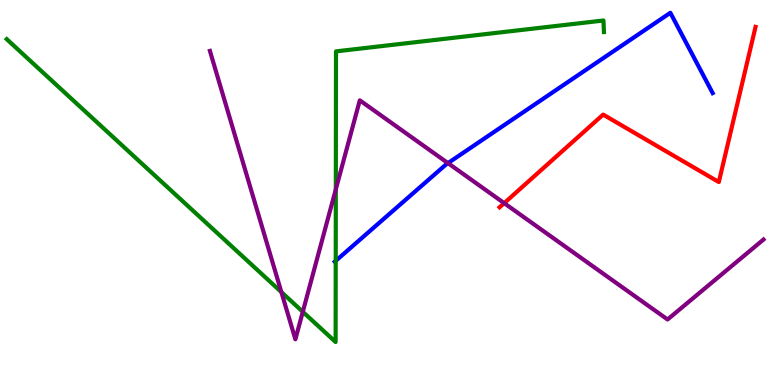[{'lines': ['blue', 'red'], 'intersections': []}, {'lines': ['green', 'red'], 'intersections': []}, {'lines': ['purple', 'red'], 'intersections': [{'x': 6.51, 'y': 4.72}]}, {'lines': ['blue', 'green'], 'intersections': [{'x': 4.33, 'y': 3.23}]}, {'lines': ['blue', 'purple'], 'intersections': [{'x': 5.78, 'y': 5.76}]}, {'lines': ['green', 'purple'], 'intersections': [{'x': 3.63, 'y': 2.41}, {'x': 3.91, 'y': 1.9}, {'x': 4.33, 'y': 5.08}]}]